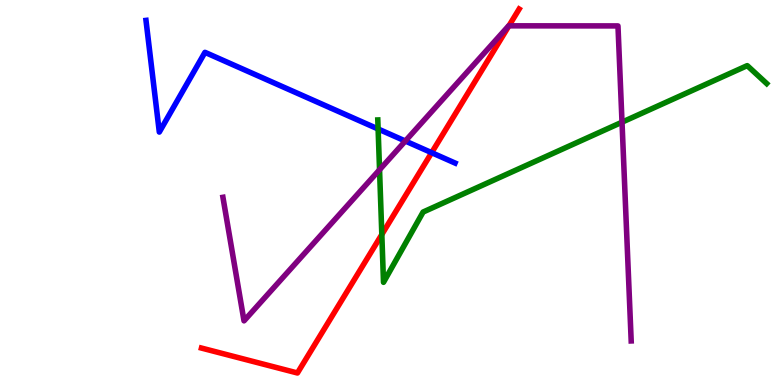[{'lines': ['blue', 'red'], 'intersections': [{'x': 5.57, 'y': 6.03}]}, {'lines': ['green', 'red'], 'intersections': [{'x': 4.93, 'y': 3.91}]}, {'lines': ['purple', 'red'], 'intersections': [{'x': 6.57, 'y': 9.33}]}, {'lines': ['blue', 'green'], 'intersections': [{'x': 4.88, 'y': 6.65}]}, {'lines': ['blue', 'purple'], 'intersections': [{'x': 5.23, 'y': 6.34}]}, {'lines': ['green', 'purple'], 'intersections': [{'x': 4.9, 'y': 5.59}, {'x': 8.03, 'y': 6.83}]}]